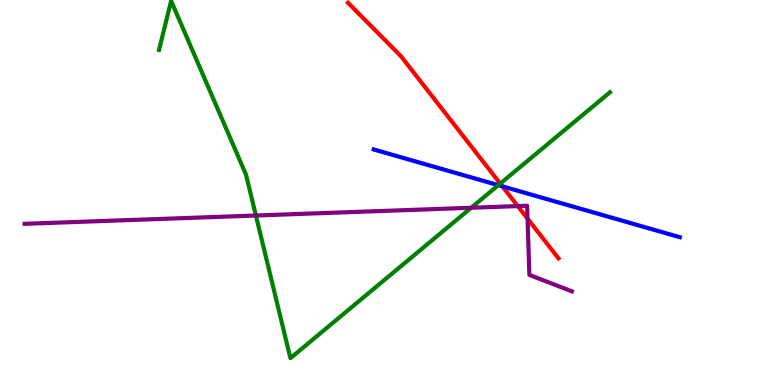[{'lines': ['blue', 'red'], 'intersections': [{'x': 6.48, 'y': 5.16}]}, {'lines': ['green', 'red'], 'intersections': [{'x': 6.45, 'y': 5.23}]}, {'lines': ['purple', 'red'], 'intersections': [{'x': 6.68, 'y': 4.65}, {'x': 6.81, 'y': 4.32}]}, {'lines': ['blue', 'green'], 'intersections': [{'x': 6.43, 'y': 5.19}]}, {'lines': ['blue', 'purple'], 'intersections': []}, {'lines': ['green', 'purple'], 'intersections': [{'x': 3.3, 'y': 4.4}, {'x': 6.08, 'y': 4.6}]}]